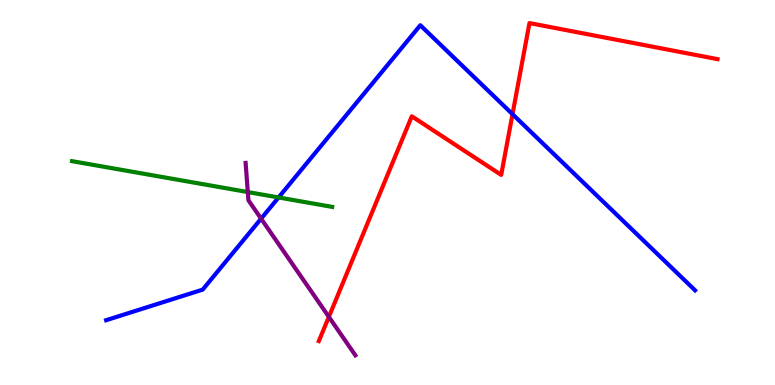[{'lines': ['blue', 'red'], 'intersections': [{'x': 6.61, 'y': 7.03}]}, {'lines': ['green', 'red'], 'intersections': []}, {'lines': ['purple', 'red'], 'intersections': [{'x': 4.24, 'y': 1.77}]}, {'lines': ['blue', 'green'], 'intersections': [{'x': 3.59, 'y': 4.87}]}, {'lines': ['blue', 'purple'], 'intersections': [{'x': 3.37, 'y': 4.32}]}, {'lines': ['green', 'purple'], 'intersections': [{'x': 3.2, 'y': 5.01}]}]